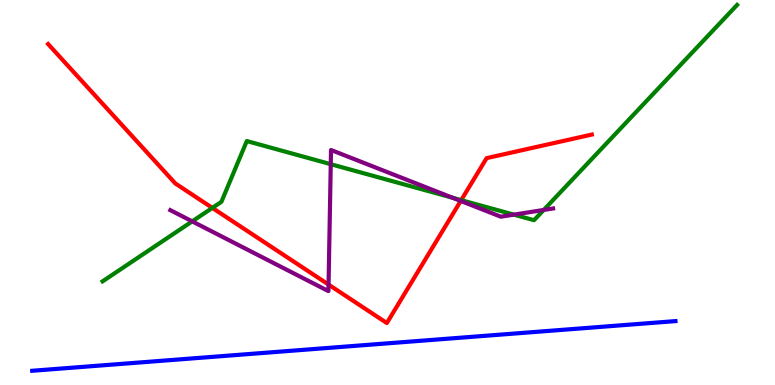[{'lines': ['blue', 'red'], 'intersections': []}, {'lines': ['green', 'red'], 'intersections': [{'x': 2.74, 'y': 4.6}, {'x': 5.95, 'y': 4.8}]}, {'lines': ['purple', 'red'], 'intersections': [{'x': 4.24, 'y': 2.61}, {'x': 5.94, 'y': 4.78}]}, {'lines': ['blue', 'green'], 'intersections': []}, {'lines': ['blue', 'purple'], 'intersections': []}, {'lines': ['green', 'purple'], 'intersections': [{'x': 2.48, 'y': 4.25}, {'x': 4.27, 'y': 5.74}, {'x': 5.84, 'y': 4.86}, {'x': 6.63, 'y': 4.42}, {'x': 7.02, 'y': 4.55}]}]